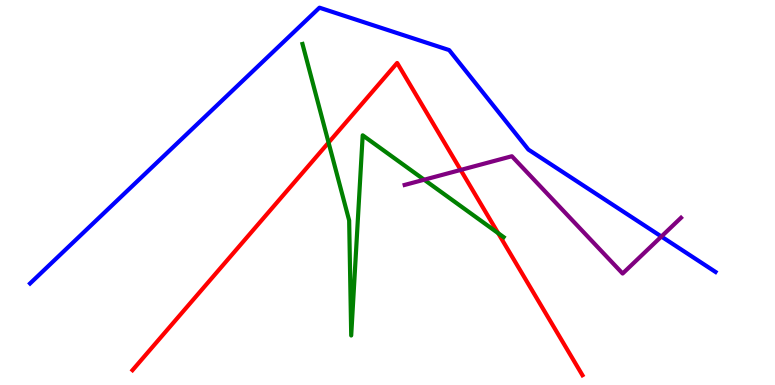[{'lines': ['blue', 'red'], 'intersections': []}, {'lines': ['green', 'red'], 'intersections': [{'x': 4.24, 'y': 6.3}, {'x': 6.43, 'y': 3.94}]}, {'lines': ['purple', 'red'], 'intersections': [{'x': 5.94, 'y': 5.59}]}, {'lines': ['blue', 'green'], 'intersections': []}, {'lines': ['blue', 'purple'], 'intersections': [{'x': 8.53, 'y': 3.86}]}, {'lines': ['green', 'purple'], 'intersections': [{'x': 5.47, 'y': 5.33}]}]